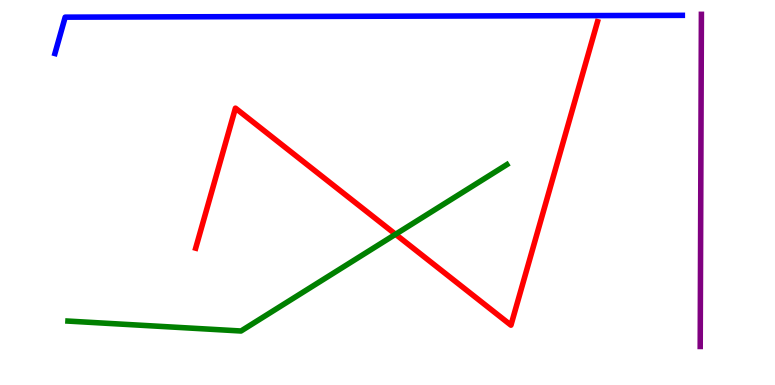[{'lines': ['blue', 'red'], 'intersections': []}, {'lines': ['green', 'red'], 'intersections': [{'x': 5.1, 'y': 3.91}]}, {'lines': ['purple', 'red'], 'intersections': []}, {'lines': ['blue', 'green'], 'intersections': []}, {'lines': ['blue', 'purple'], 'intersections': []}, {'lines': ['green', 'purple'], 'intersections': []}]